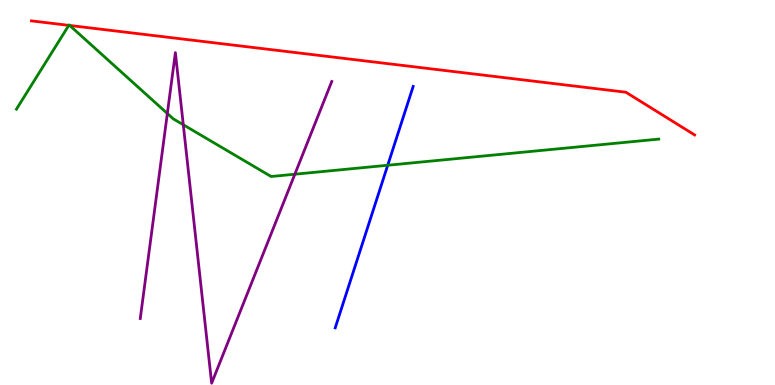[{'lines': ['blue', 'red'], 'intersections': []}, {'lines': ['green', 'red'], 'intersections': [{'x': 0.888, 'y': 9.34}, {'x': 0.9, 'y': 9.34}]}, {'lines': ['purple', 'red'], 'intersections': []}, {'lines': ['blue', 'green'], 'intersections': [{'x': 5.0, 'y': 5.71}]}, {'lines': ['blue', 'purple'], 'intersections': []}, {'lines': ['green', 'purple'], 'intersections': [{'x': 2.16, 'y': 7.05}, {'x': 2.37, 'y': 6.76}, {'x': 3.8, 'y': 5.48}]}]